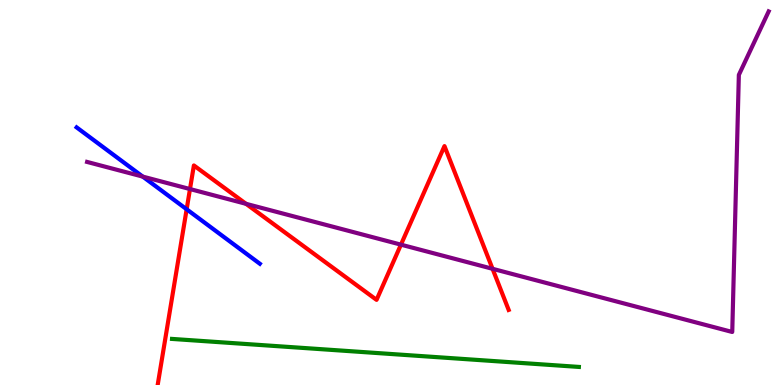[{'lines': ['blue', 'red'], 'intersections': [{'x': 2.41, 'y': 4.56}]}, {'lines': ['green', 'red'], 'intersections': []}, {'lines': ['purple', 'red'], 'intersections': [{'x': 2.45, 'y': 5.09}, {'x': 3.17, 'y': 4.71}, {'x': 5.17, 'y': 3.65}, {'x': 6.36, 'y': 3.02}]}, {'lines': ['blue', 'green'], 'intersections': []}, {'lines': ['blue', 'purple'], 'intersections': [{'x': 1.84, 'y': 5.41}]}, {'lines': ['green', 'purple'], 'intersections': []}]